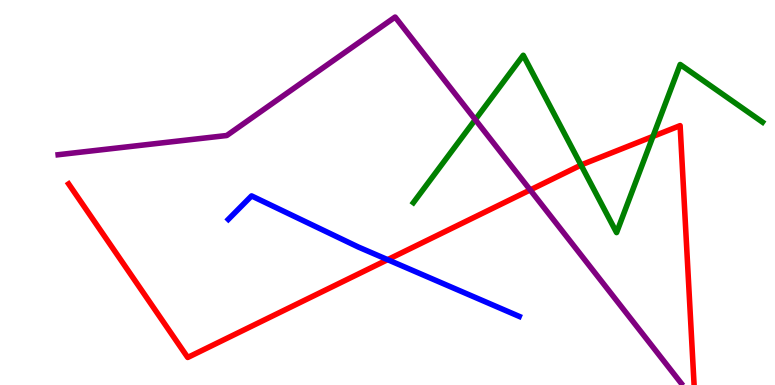[{'lines': ['blue', 'red'], 'intersections': [{'x': 5.0, 'y': 3.26}]}, {'lines': ['green', 'red'], 'intersections': [{'x': 7.5, 'y': 5.71}, {'x': 8.43, 'y': 6.46}]}, {'lines': ['purple', 'red'], 'intersections': [{'x': 6.84, 'y': 5.07}]}, {'lines': ['blue', 'green'], 'intersections': []}, {'lines': ['blue', 'purple'], 'intersections': []}, {'lines': ['green', 'purple'], 'intersections': [{'x': 6.13, 'y': 6.89}]}]